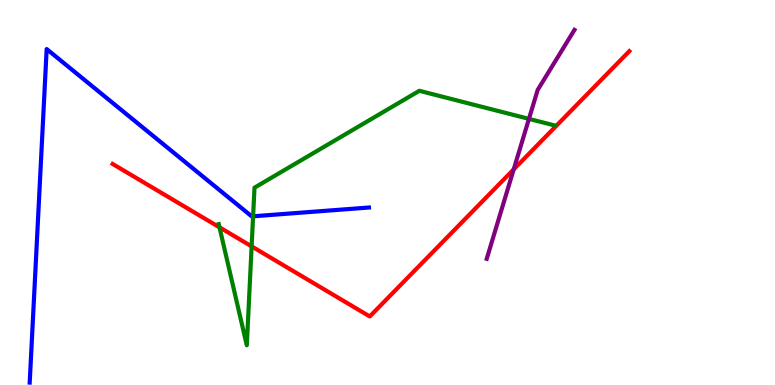[{'lines': ['blue', 'red'], 'intersections': []}, {'lines': ['green', 'red'], 'intersections': [{'x': 2.83, 'y': 4.1}, {'x': 3.25, 'y': 3.6}]}, {'lines': ['purple', 'red'], 'intersections': [{'x': 6.63, 'y': 5.6}]}, {'lines': ['blue', 'green'], 'intersections': [{'x': 3.27, 'y': 4.38}]}, {'lines': ['blue', 'purple'], 'intersections': []}, {'lines': ['green', 'purple'], 'intersections': [{'x': 6.83, 'y': 6.91}]}]